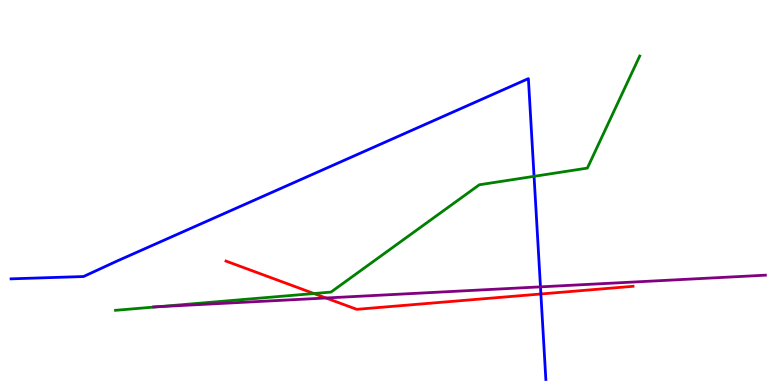[{'lines': ['blue', 'red'], 'intersections': [{'x': 6.98, 'y': 2.36}]}, {'lines': ['green', 'red'], 'intersections': [{'x': 4.05, 'y': 2.38}]}, {'lines': ['purple', 'red'], 'intersections': [{'x': 4.21, 'y': 2.26}]}, {'lines': ['blue', 'green'], 'intersections': [{'x': 6.89, 'y': 5.42}]}, {'lines': ['blue', 'purple'], 'intersections': [{'x': 6.97, 'y': 2.55}]}, {'lines': ['green', 'purple'], 'intersections': [{'x': 2.04, 'y': 2.03}]}]